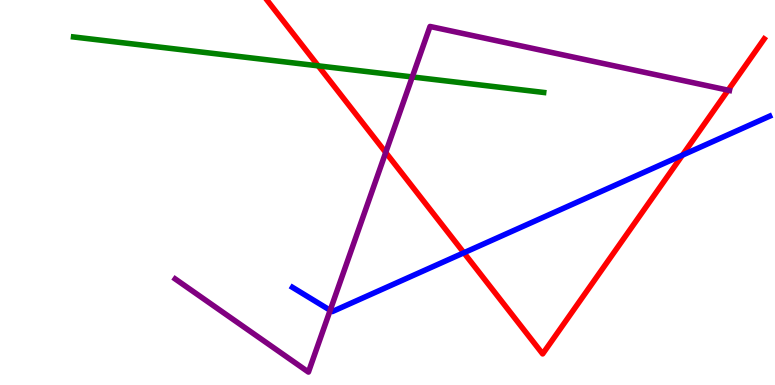[{'lines': ['blue', 'red'], 'intersections': [{'x': 5.99, 'y': 3.43}, {'x': 8.81, 'y': 5.97}]}, {'lines': ['green', 'red'], 'intersections': [{'x': 4.11, 'y': 8.29}]}, {'lines': ['purple', 'red'], 'intersections': [{'x': 4.98, 'y': 6.04}, {'x': 9.4, 'y': 7.66}]}, {'lines': ['blue', 'green'], 'intersections': []}, {'lines': ['blue', 'purple'], 'intersections': [{'x': 4.26, 'y': 1.94}]}, {'lines': ['green', 'purple'], 'intersections': [{'x': 5.32, 'y': 8.0}]}]